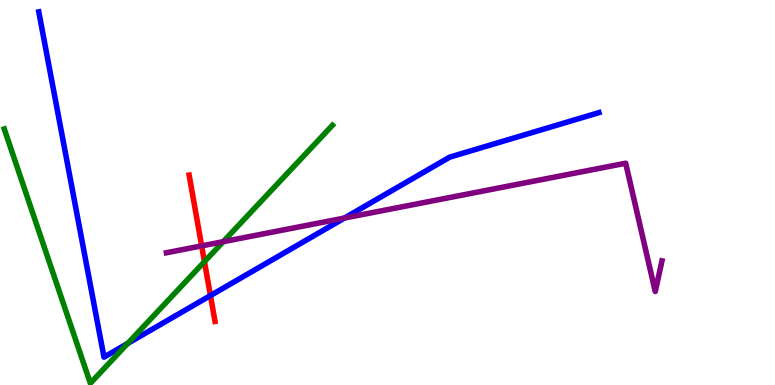[{'lines': ['blue', 'red'], 'intersections': [{'x': 2.72, 'y': 2.32}]}, {'lines': ['green', 'red'], 'intersections': [{'x': 2.64, 'y': 3.2}]}, {'lines': ['purple', 'red'], 'intersections': [{'x': 2.6, 'y': 3.61}]}, {'lines': ['blue', 'green'], 'intersections': [{'x': 1.65, 'y': 1.08}]}, {'lines': ['blue', 'purple'], 'intersections': [{'x': 4.44, 'y': 4.34}]}, {'lines': ['green', 'purple'], 'intersections': [{'x': 2.88, 'y': 3.72}]}]